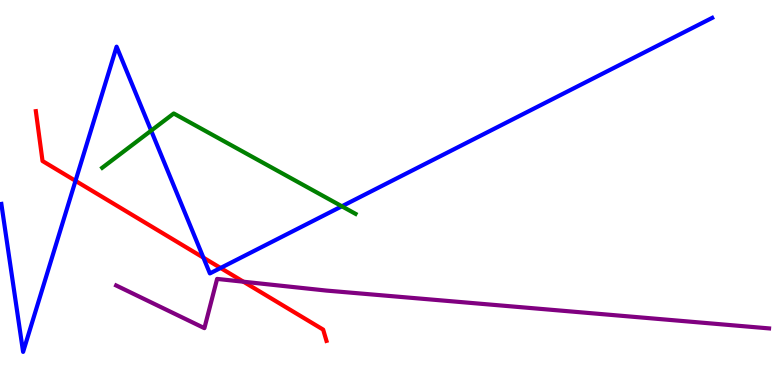[{'lines': ['blue', 'red'], 'intersections': [{'x': 0.974, 'y': 5.3}, {'x': 2.62, 'y': 3.31}, {'x': 2.85, 'y': 3.04}]}, {'lines': ['green', 'red'], 'intersections': []}, {'lines': ['purple', 'red'], 'intersections': [{'x': 3.14, 'y': 2.68}]}, {'lines': ['blue', 'green'], 'intersections': [{'x': 1.95, 'y': 6.61}, {'x': 4.41, 'y': 4.64}]}, {'lines': ['blue', 'purple'], 'intersections': []}, {'lines': ['green', 'purple'], 'intersections': []}]